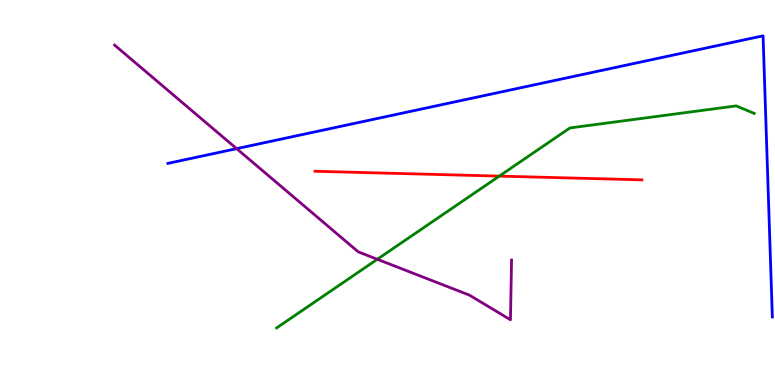[{'lines': ['blue', 'red'], 'intersections': []}, {'lines': ['green', 'red'], 'intersections': [{'x': 6.44, 'y': 5.43}]}, {'lines': ['purple', 'red'], 'intersections': []}, {'lines': ['blue', 'green'], 'intersections': []}, {'lines': ['blue', 'purple'], 'intersections': [{'x': 3.05, 'y': 6.14}]}, {'lines': ['green', 'purple'], 'intersections': [{'x': 4.87, 'y': 3.27}]}]